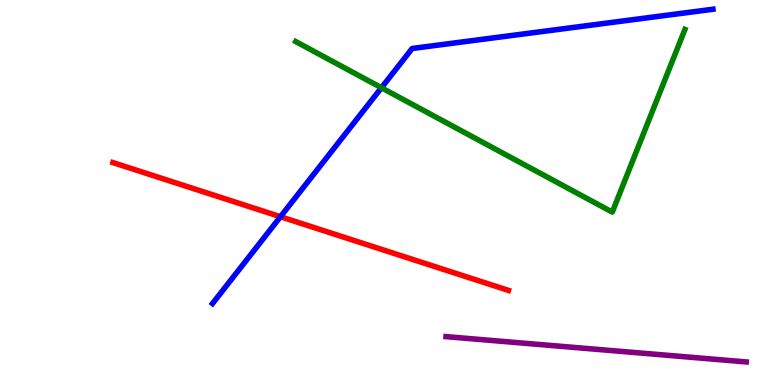[{'lines': ['blue', 'red'], 'intersections': [{'x': 3.62, 'y': 4.37}]}, {'lines': ['green', 'red'], 'intersections': []}, {'lines': ['purple', 'red'], 'intersections': []}, {'lines': ['blue', 'green'], 'intersections': [{'x': 4.92, 'y': 7.72}]}, {'lines': ['blue', 'purple'], 'intersections': []}, {'lines': ['green', 'purple'], 'intersections': []}]